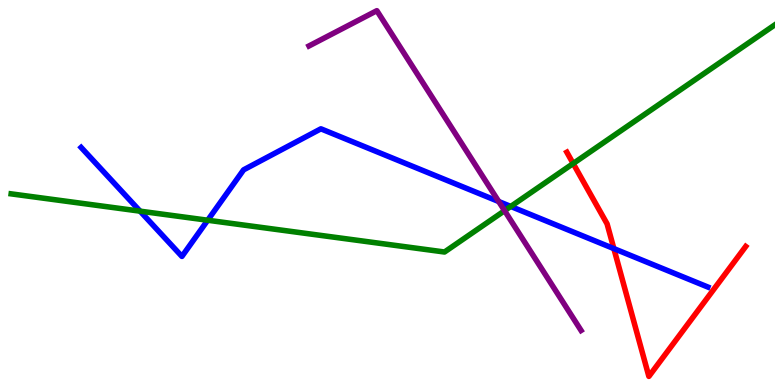[{'lines': ['blue', 'red'], 'intersections': [{'x': 7.92, 'y': 3.54}]}, {'lines': ['green', 'red'], 'intersections': [{'x': 7.4, 'y': 5.75}]}, {'lines': ['purple', 'red'], 'intersections': []}, {'lines': ['blue', 'green'], 'intersections': [{'x': 1.81, 'y': 4.52}, {'x': 2.68, 'y': 4.28}, {'x': 6.59, 'y': 4.64}]}, {'lines': ['blue', 'purple'], 'intersections': [{'x': 6.44, 'y': 4.77}]}, {'lines': ['green', 'purple'], 'intersections': [{'x': 6.51, 'y': 4.53}]}]